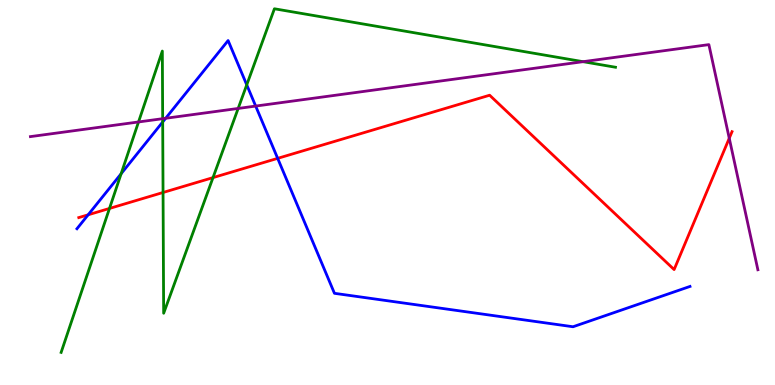[{'lines': ['blue', 'red'], 'intersections': [{'x': 1.14, 'y': 4.42}, {'x': 3.58, 'y': 5.89}]}, {'lines': ['green', 'red'], 'intersections': [{'x': 1.41, 'y': 4.59}, {'x': 2.1, 'y': 5.0}, {'x': 2.75, 'y': 5.39}]}, {'lines': ['purple', 'red'], 'intersections': [{'x': 9.41, 'y': 6.41}]}, {'lines': ['blue', 'green'], 'intersections': [{'x': 1.56, 'y': 5.49}, {'x': 2.1, 'y': 6.83}, {'x': 3.18, 'y': 7.8}]}, {'lines': ['blue', 'purple'], 'intersections': [{'x': 2.14, 'y': 6.93}, {'x': 3.3, 'y': 7.24}]}, {'lines': ['green', 'purple'], 'intersections': [{'x': 1.79, 'y': 6.83}, {'x': 2.1, 'y': 6.92}, {'x': 3.07, 'y': 7.18}, {'x': 7.52, 'y': 8.4}]}]